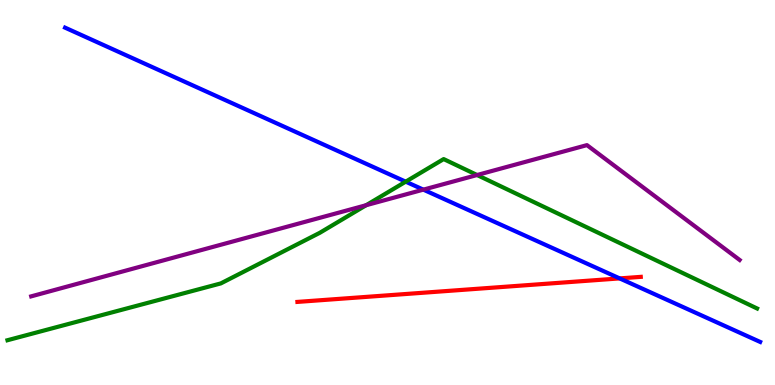[{'lines': ['blue', 'red'], 'intersections': [{'x': 8.0, 'y': 2.77}]}, {'lines': ['green', 'red'], 'intersections': []}, {'lines': ['purple', 'red'], 'intersections': []}, {'lines': ['blue', 'green'], 'intersections': [{'x': 5.23, 'y': 5.28}]}, {'lines': ['blue', 'purple'], 'intersections': [{'x': 5.46, 'y': 5.07}]}, {'lines': ['green', 'purple'], 'intersections': [{'x': 4.72, 'y': 4.67}, {'x': 6.16, 'y': 5.45}]}]